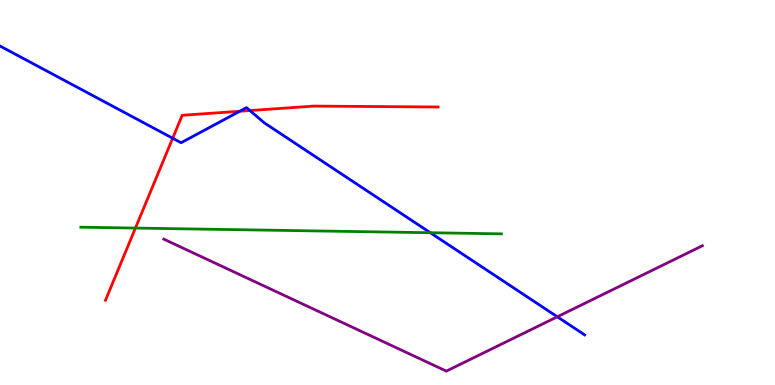[{'lines': ['blue', 'red'], 'intersections': [{'x': 2.23, 'y': 6.41}, {'x': 3.09, 'y': 7.11}, {'x': 3.22, 'y': 7.13}]}, {'lines': ['green', 'red'], 'intersections': [{'x': 1.75, 'y': 4.08}]}, {'lines': ['purple', 'red'], 'intersections': []}, {'lines': ['blue', 'green'], 'intersections': [{'x': 5.55, 'y': 3.96}]}, {'lines': ['blue', 'purple'], 'intersections': [{'x': 7.19, 'y': 1.77}]}, {'lines': ['green', 'purple'], 'intersections': []}]